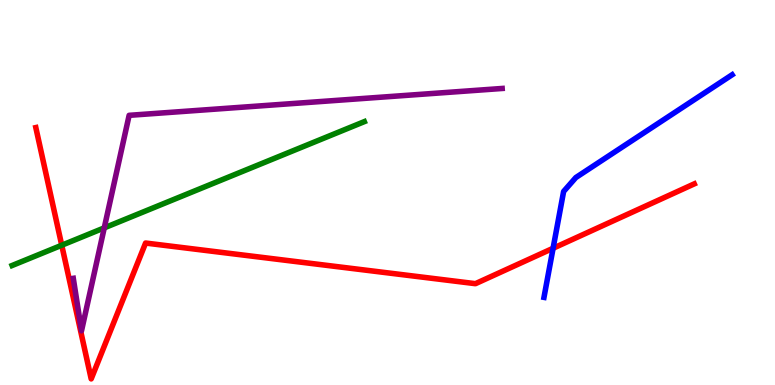[{'lines': ['blue', 'red'], 'intersections': [{'x': 7.14, 'y': 3.55}]}, {'lines': ['green', 'red'], 'intersections': [{'x': 0.797, 'y': 3.63}]}, {'lines': ['purple', 'red'], 'intersections': []}, {'lines': ['blue', 'green'], 'intersections': []}, {'lines': ['blue', 'purple'], 'intersections': []}, {'lines': ['green', 'purple'], 'intersections': [{'x': 1.35, 'y': 4.08}]}]